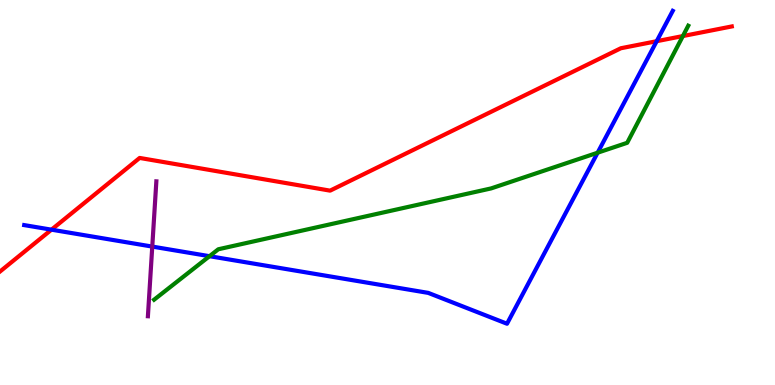[{'lines': ['blue', 'red'], 'intersections': [{'x': 0.664, 'y': 4.03}, {'x': 8.47, 'y': 8.93}]}, {'lines': ['green', 'red'], 'intersections': [{'x': 8.81, 'y': 9.06}]}, {'lines': ['purple', 'red'], 'intersections': []}, {'lines': ['blue', 'green'], 'intersections': [{'x': 2.7, 'y': 3.35}, {'x': 7.71, 'y': 6.03}]}, {'lines': ['blue', 'purple'], 'intersections': [{'x': 1.96, 'y': 3.6}]}, {'lines': ['green', 'purple'], 'intersections': []}]